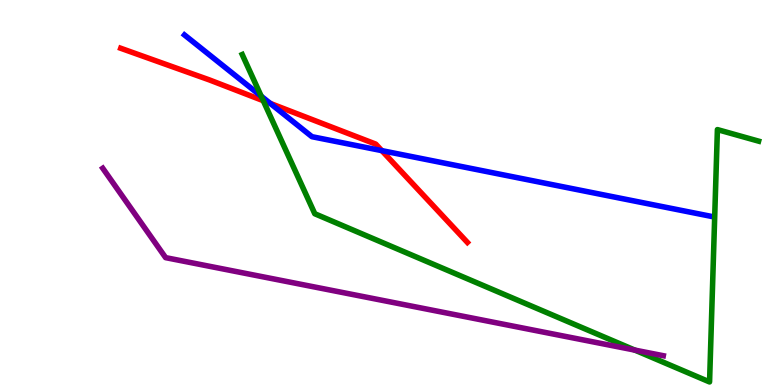[{'lines': ['blue', 'red'], 'intersections': [{'x': 3.49, 'y': 7.31}, {'x': 4.93, 'y': 6.09}]}, {'lines': ['green', 'red'], 'intersections': [{'x': 3.4, 'y': 7.38}]}, {'lines': ['purple', 'red'], 'intersections': []}, {'lines': ['blue', 'green'], 'intersections': [{'x': 3.37, 'y': 7.5}]}, {'lines': ['blue', 'purple'], 'intersections': []}, {'lines': ['green', 'purple'], 'intersections': [{'x': 8.19, 'y': 0.906}]}]